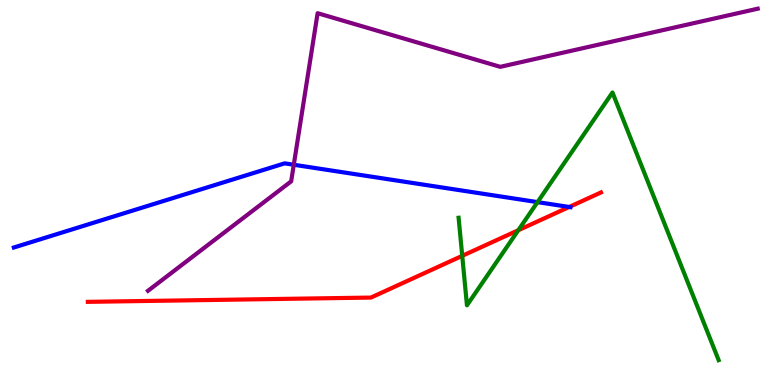[{'lines': ['blue', 'red'], 'intersections': [{'x': 7.34, 'y': 4.62}]}, {'lines': ['green', 'red'], 'intersections': [{'x': 5.96, 'y': 3.35}, {'x': 6.69, 'y': 4.02}]}, {'lines': ['purple', 'red'], 'intersections': []}, {'lines': ['blue', 'green'], 'intersections': [{'x': 6.94, 'y': 4.75}]}, {'lines': ['blue', 'purple'], 'intersections': [{'x': 3.79, 'y': 5.72}]}, {'lines': ['green', 'purple'], 'intersections': []}]